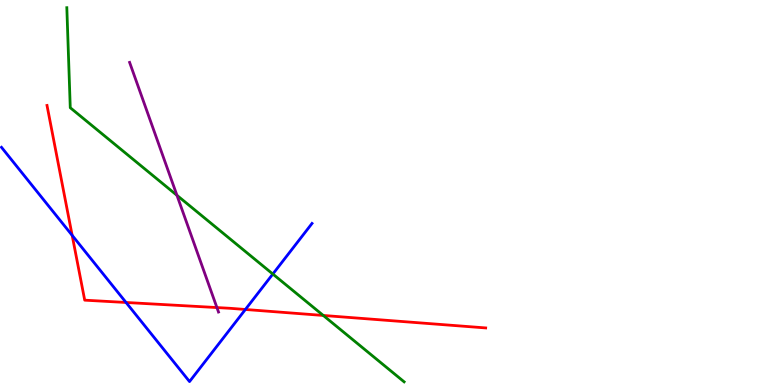[{'lines': ['blue', 'red'], 'intersections': [{'x': 0.931, 'y': 3.89}, {'x': 1.63, 'y': 2.14}, {'x': 3.17, 'y': 1.96}]}, {'lines': ['green', 'red'], 'intersections': [{'x': 4.17, 'y': 1.81}]}, {'lines': ['purple', 'red'], 'intersections': [{'x': 2.8, 'y': 2.01}]}, {'lines': ['blue', 'green'], 'intersections': [{'x': 3.52, 'y': 2.88}]}, {'lines': ['blue', 'purple'], 'intersections': []}, {'lines': ['green', 'purple'], 'intersections': [{'x': 2.28, 'y': 4.93}]}]